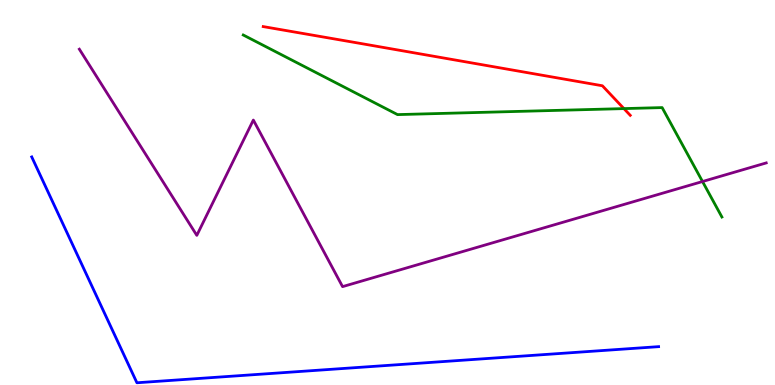[{'lines': ['blue', 'red'], 'intersections': []}, {'lines': ['green', 'red'], 'intersections': [{'x': 8.05, 'y': 7.18}]}, {'lines': ['purple', 'red'], 'intersections': []}, {'lines': ['blue', 'green'], 'intersections': []}, {'lines': ['blue', 'purple'], 'intersections': []}, {'lines': ['green', 'purple'], 'intersections': [{'x': 9.06, 'y': 5.29}]}]